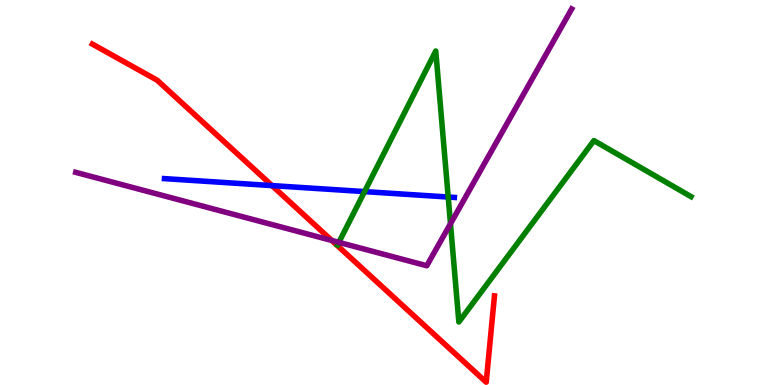[{'lines': ['blue', 'red'], 'intersections': [{'x': 3.51, 'y': 5.18}]}, {'lines': ['green', 'red'], 'intersections': []}, {'lines': ['purple', 'red'], 'intersections': [{'x': 4.28, 'y': 3.75}]}, {'lines': ['blue', 'green'], 'intersections': [{'x': 4.7, 'y': 5.02}, {'x': 5.78, 'y': 4.88}]}, {'lines': ['blue', 'purple'], 'intersections': []}, {'lines': ['green', 'purple'], 'intersections': [{'x': 4.37, 'y': 3.71}, {'x': 5.81, 'y': 4.19}]}]